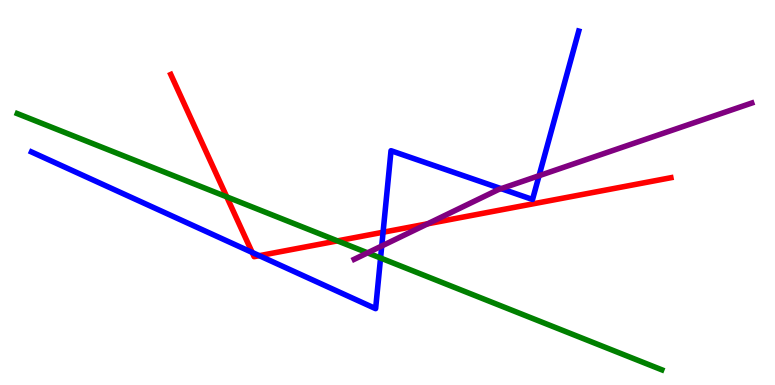[{'lines': ['blue', 'red'], 'intersections': [{'x': 3.25, 'y': 3.44}, {'x': 3.35, 'y': 3.36}, {'x': 4.94, 'y': 3.97}]}, {'lines': ['green', 'red'], 'intersections': [{'x': 2.93, 'y': 4.89}, {'x': 4.35, 'y': 3.74}]}, {'lines': ['purple', 'red'], 'intersections': [{'x': 5.52, 'y': 4.19}]}, {'lines': ['blue', 'green'], 'intersections': [{'x': 4.91, 'y': 3.3}]}, {'lines': ['blue', 'purple'], 'intersections': [{'x': 4.93, 'y': 3.61}, {'x': 6.47, 'y': 5.1}, {'x': 6.96, 'y': 5.44}]}, {'lines': ['green', 'purple'], 'intersections': [{'x': 4.74, 'y': 3.43}]}]